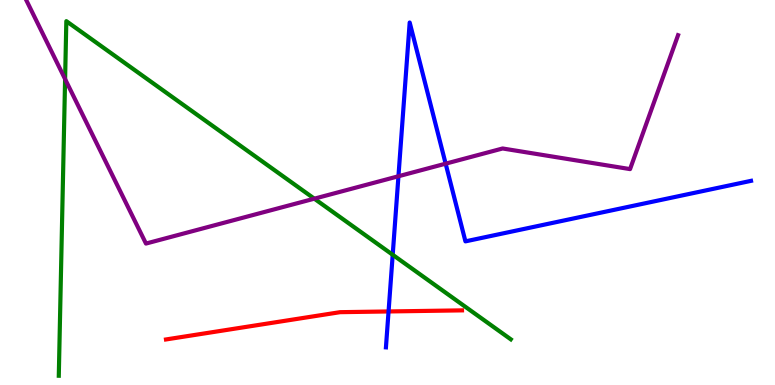[{'lines': ['blue', 'red'], 'intersections': [{'x': 5.01, 'y': 1.91}]}, {'lines': ['green', 'red'], 'intersections': []}, {'lines': ['purple', 'red'], 'intersections': []}, {'lines': ['blue', 'green'], 'intersections': [{'x': 5.07, 'y': 3.38}]}, {'lines': ['blue', 'purple'], 'intersections': [{'x': 5.14, 'y': 5.42}, {'x': 5.75, 'y': 5.75}]}, {'lines': ['green', 'purple'], 'intersections': [{'x': 0.84, 'y': 7.95}, {'x': 4.06, 'y': 4.84}]}]